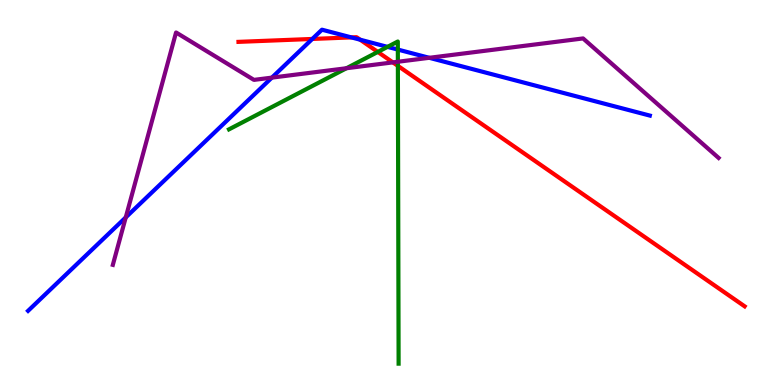[{'lines': ['blue', 'red'], 'intersections': [{'x': 4.03, 'y': 8.99}, {'x': 4.53, 'y': 9.03}, {'x': 4.65, 'y': 8.97}]}, {'lines': ['green', 'red'], 'intersections': [{'x': 4.87, 'y': 8.65}, {'x': 5.13, 'y': 8.29}]}, {'lines': ['purple', 'red'], 'intersections': [{'x': 5.07, 'y': 8.38}]}, {'lines': ['blue', 'green'], 'intersections': [{'x': 5.0, 'y': 8.78}, {'x': 5.13, 'y': 8.71}]}, {'lines': ['blue', 'purple'], 'intersections': [{'x': 1.62, 'y': 4.35}, {'x': 3.51, 'y': 7.98}, {'x': 5.54, 'y': 8.5}]}, {'lines': ['green', 'purple'], 'intersections': [{'x': 4.47, 'y': 8.23}, {'x': 5.13, 'y': 8.4}]}]